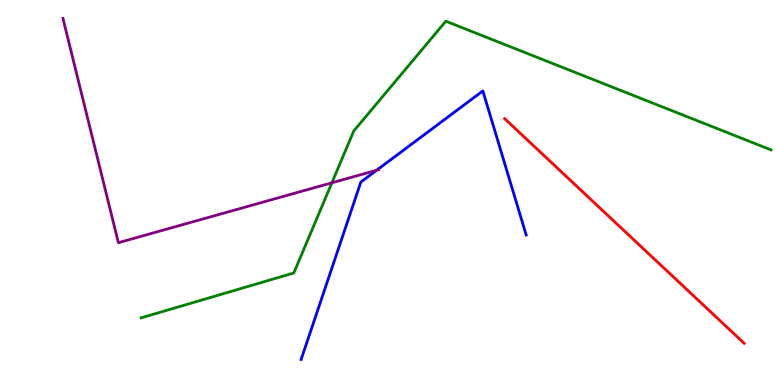[{'lines': ['blue', 'red'], 'intersections': []}, {'lines': ['green', 'red'], 'intersections': []}, {'lines': ['purple', 'red'], 'intersections': []}, {'lines': ['blue', 'green'], 'intersections': []}, {'lines': ['blue', 'purple'], 'intersections': [{'x': 4.86, 'y': 5.58}]}, {'lines': ['green', 'purple'], 'intersections': [{'x': 4.28, 'y': 5.25}]}]